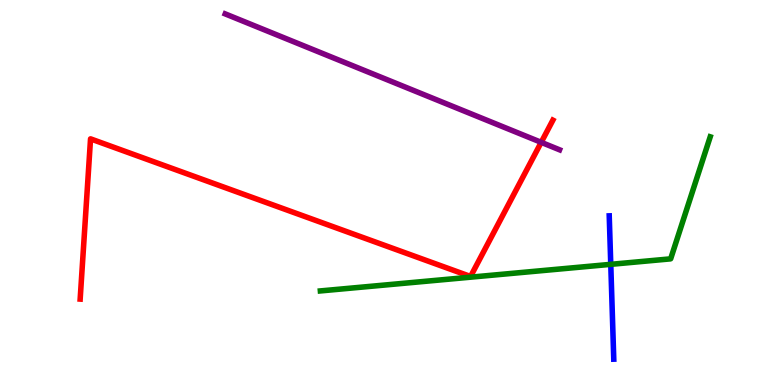[{'lines': ['blue', 'red'], 'intersections': []}, {'lines': ['green', 'red'], 'intersections': []}, {'lines': ['purple', 'red'], 'intersections': [{'x': 6.98, 'y': 6.3}]}, {'lines': ['blue', 'green'], 'intersections': [{'x': 7.88, 'y': 3.13}]}, {'lines': ['blue', 'purple'], 'intersections': []}, {'lines': ['green', 'purple'], 'intersections': []}]